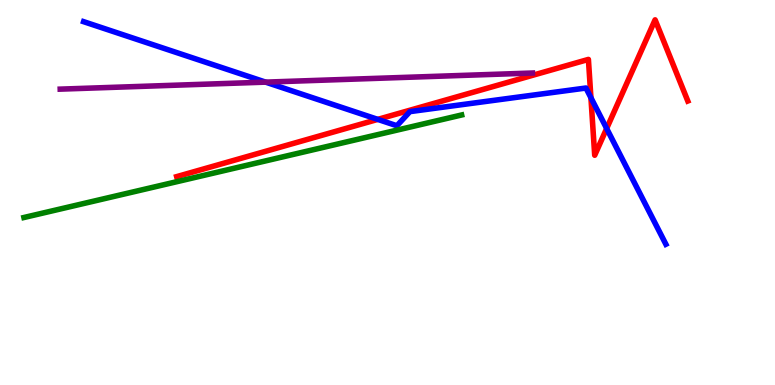[{'lines': ['blue', 'red'], 'intersections': [{'x': 4.87, 'y': 6.9}, {'x': 7.62, 'y': 7.46}, {'x': 7.83, 'y': 6.66}]}, {'lines': ['green', 'red'], 'intersections': []}, {'lines': ['purple', 'red'], 'intersections': []}, {'lines': ['blue', 'green'], 'intersections': []}, {'lines': ['blue', 'purple'], 'intersections': [{'x': 3.43, 'y': 7.87}]}, {'lines': ['green', 'purple'], 'intersections': []}]